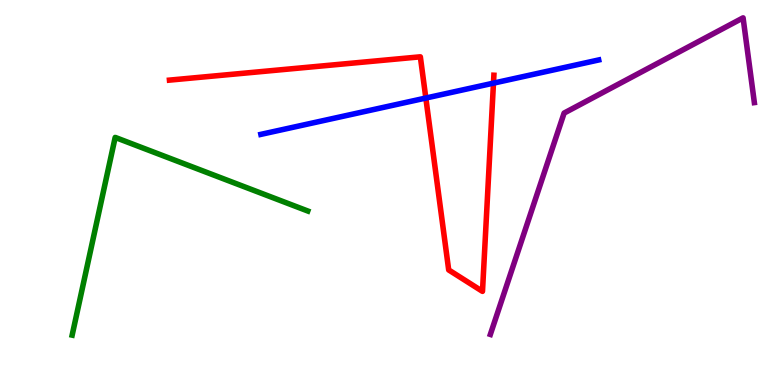[{'lines': ['blue', 'red'], 'intersections': [{'x': 5.49, 'y': 7.45}, {'x': 6.37, 'y': 7.84}]}, {'lines': ['green', 'red'], 'intersections': []}, {'lines': ['purple', 'red'], 'intersections': []}, {'lines': ['blue', 'green'], 'intersections': []}, {'lines': ['blue', 'purple'], 'intersections': []}, {'lines': ['green', 'purple'], 'intersections': []}]